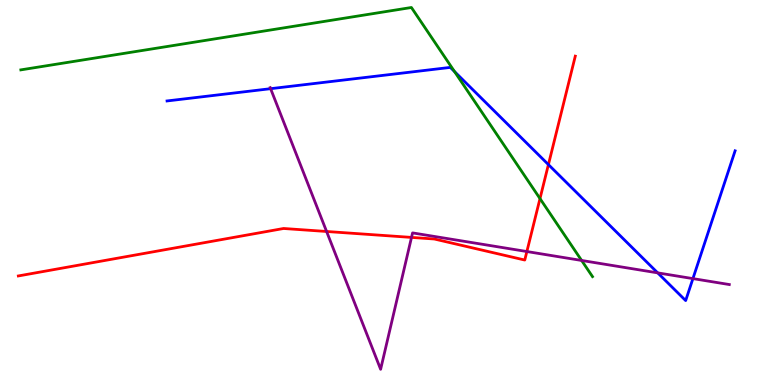[{'lines': ['blue', 'red'], 'intersections': [{'x': 7.08, 'y': 5.72}]}, {'lines': ['green', 'red'], 'intersections': [{'x': 6.97, 'y': 4.84}]}, {'lines': ['purple', 'red'], 'intersections': [{'x': 4.21, 'y': 3.99}, {'x': 5.31, 'y': 3.83}, {'x': 6.8, 'y': 3.47}]}, {'lines': ['blue', 'green'], 'intersections': [{'x': 5.86, 'y': 8.14}]}, {'lines': ['blue', 'purple'], 'intersections': [{'x': 3.49, 'y': 7.7}, {'x': 8.49, 'y': 2.91}, {'x': 8.94, 'y': 2.76}]}, {'lines': ['green', 'purple'], 'intersections': [{'x': 7.5, 'y': 3.23}]}]